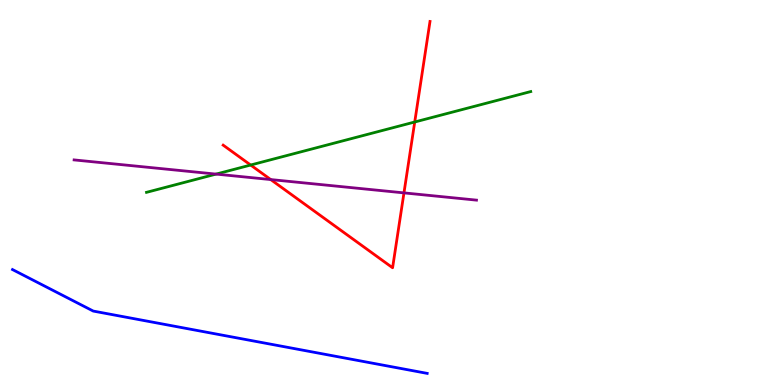[{'lines': ['blue', 'red'], 'intersections': []}, {'lines': ['green', 'red'], 'intersections': [{'x': 3.23, 'y': 5.71}, {'x': 5.35, 'y': 6.83}]}, {'lines': ['purple', 'red'], 'intersections': [{'x': 3.49, 'y': 5.34}, {'x': 5.21, 'y': 4.99}]}, {'lines': ['blue', 'green'], 'intersections': []}, {'lines': ['blue', 'purple'], 'intersections': []}, {'lines': ['green', 'purple'], 'intersections': [{'x': 2.79, 'y': 5.48}]}]